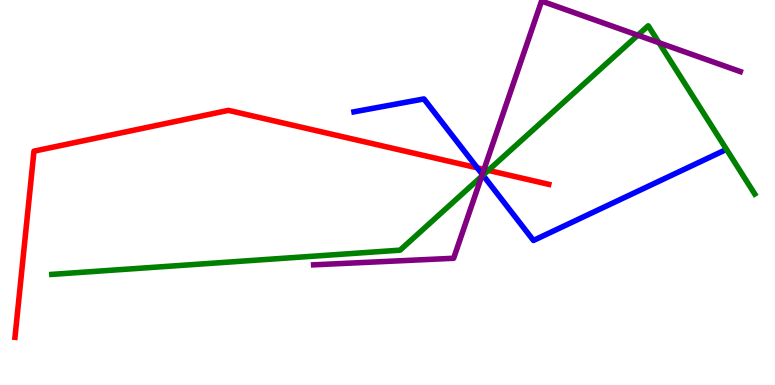[{'lines': ['blue', 'red'], 'intersections': [{'x': 6.16, 'y': 5.64}]}, {'lines': ['green', 'red'], 'intersections': [{'x': 6.3, 'y': 5.57}]}, {'lines': ['purple', 'red'], 'intersections': [{'x': 6.25, 'y': 5.6}]}, {'lines': ['blue', 'green'], 'intersections': [{'x': 6.23, 'y': 5.45}]}, {'lines': ['blue', 'purple'], 'intersections': [{'x': 6.22, 'y': 5.47}]}, {'lines': ['green', 'purple'], 'intersections': [{'x': 6.21, 'y': 5.42}, {'x': 8.23, 'y': 9.09}, {'x': 8.5, 'y': 8.89}]}]